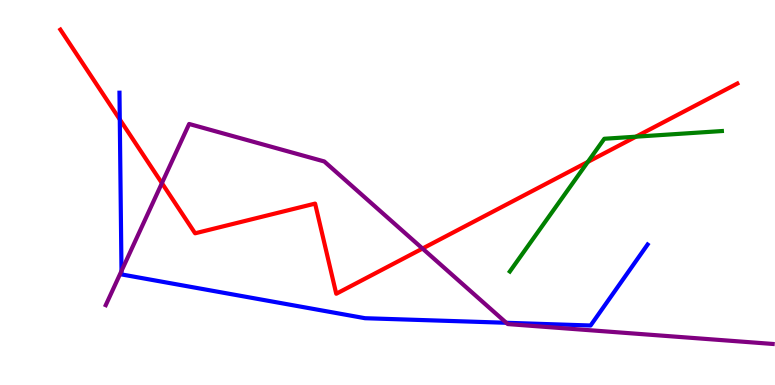[{'lines': ['blue', 'red'], 'intersections': [{'x': 1.55, 'y': 6.9}]}, {'lines': ['green', 'red'], 'intersections': [{'x': 7.58, 'y': 5.79}, {'x': 8.21, 'y': 6.45}]}, {'lines': ['purple', 'red'], 'intersections': [{'x': 2.09, 'y': 5.24}, {'x': 5.45, 'y': 3.54}]}, {'lines': ['blue', 'green'], 'intersections': []}, {'lines': ['blue', 'purple'], 'intersections': [{'x': 1.57, 'y': 2.96}, {'x': 6.53, 'y': 1.62}]}, {'lines': ['green', 'purple'], 'intersections': []}]